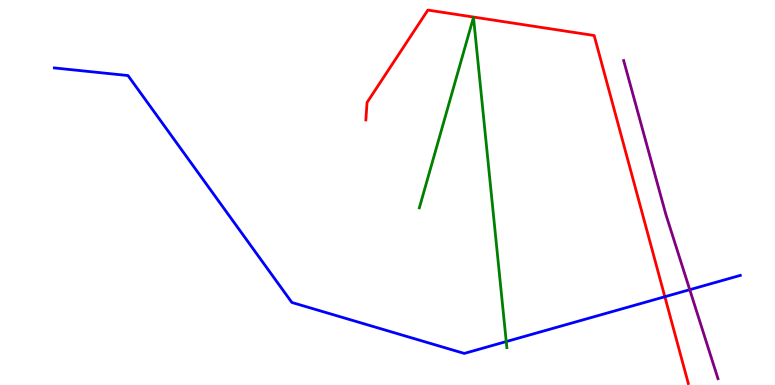[{'lines': ['blue', 'red'], 'intersections': [{'x': 8.58, 'y': 2.29}]}, {'lines': ['green', 'red'], 'intersections': []}, {'lines': ['purple', 'red'], 'intersections': []}, {'lines': ['blue', 'green'], 'intersections': [{'x': 6.53, 'y': 1.13}]}, {'lines': ['blue', 'purple'], 'intersections': [{'x': 8.9, 'y': 2.48}]}, {'lines': ['green', 'purple'], 'intersections': []}]